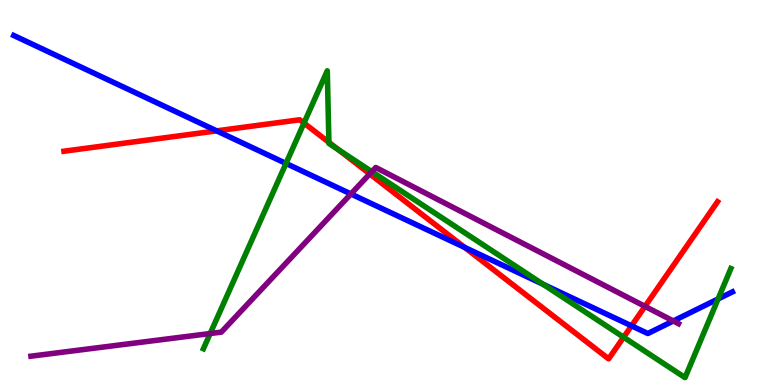[{'lines': ['blue', 'red'], 'intersections': [{'x': 2.8, 'y': 6.6}, {'x': 6.0, 'y': 3.57}, {'x': 8.15, 'y': 1.54}]}, {'lines': ['green', 'red'], 'intersections': [{'x': 3.92, 'y': 6.8}, {'x': 4.24, 'y': 6.3}, {'x': 4.37, 'y': 6.11}, {'x': 8.05, 'y': 1.24}]}, {'lines': ['purple', 'red'], 'intersections': [{'x': 4.77, 'y': 5.48}, {'x': 8.32, 'y': 2.04}]}, {'lines': ['blue', 'green'], 'intersections': [{'x': 3.69, 'y': 5.75}, {'x': 7.01, 'y': 2.62}, {'x': 9.27, 'y': 2.24}]}, {'lines': ['blue', 'purple'], 'intersections': [{'x': 4.53, 'y': 4.96}, {'x': 8.69, 'y': 1.66}]}, {'lines': ['green', 'purple'], 'intersections': [{'x': 2.71, 'y': 1.34}, {'x': 4.8, 'y': 5.54}]}]